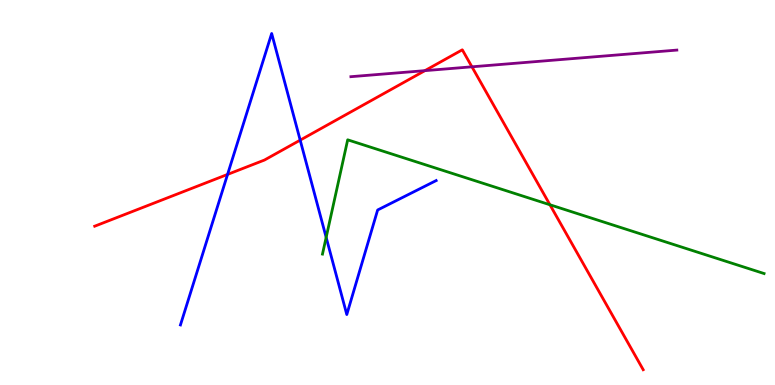[{'lines': ['blue', 'red'], 'intersections': [{'x': 2.94, 'y': 5.47}, {'x': 3.87, 'y': 6.36}]}, {'lines': ['green', 'red'], 'intersections': [{'x': 7.1, 'y': 4.68}]}, {'lines': ['purple', 'red'], 'intersections': [{'x': 5.48, 'y': 8.16}, {'x': 6.09, 'y': 8.26}]}, {'lines': ['blue', 'green'], 'intersections': [{'x': 4.21, 'y': 3.83}]}, {'lines': ['blue', 'purple'], 'intersections': []}, {'lines': ['green', 'purple'], 'intersections': []}]